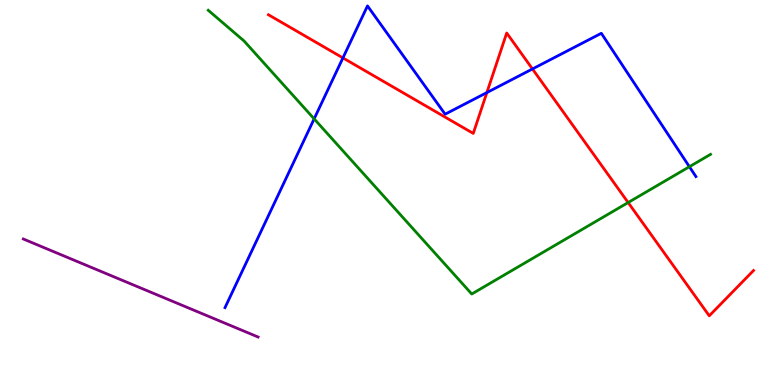[{'lines': ['blue', 'red'], 'intersections': [{'x': 4.42, 'y': 8.5}, {'x': 6.28, 'y': 7.6}, {'x': 6.87, 'y': 8.21}]}, {'lines': ['green', 'red'], 'intersections': [{'x': 8.11, 'y': 4.74}]}, {'lines': ['purple', 'red'], 'intersections': []}, {'lines': ['blue', 'green'], 'intersections': [{'x': 4.05, 'y': 6.91}, {'x': 8.9, 'y': 5.67}]}, {'lines': ['blue', 'purple'], 'intersections': []}, {'lines': ['green', 'purple'], 'intersections': []}]